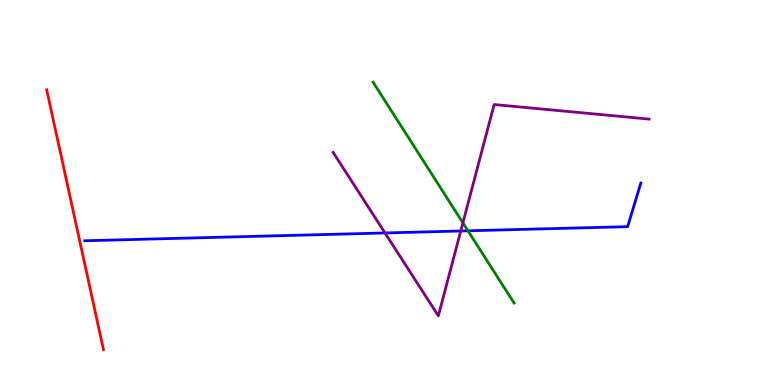[{'lines': ['blue', 'red'], 'intersections': []}, {'lines': ['green', 'red'], 'intersections': []}, {'lines': ['purple', 'red'], 'intersections': []}, {'lines': ['blue', 'green'], 'intersections': [{'x': 6.04, 'y': 4.01}]}, {'lines': ['blue', 'purple'], 'intersections': [{'x': 4.97, 'y': 3.95}, {'x': 5.95, 'y': 4.0}]}, {'lines': ['green', 'purple'], 'intersections': [{'x': 5.97, 'y': 4.21}]}]